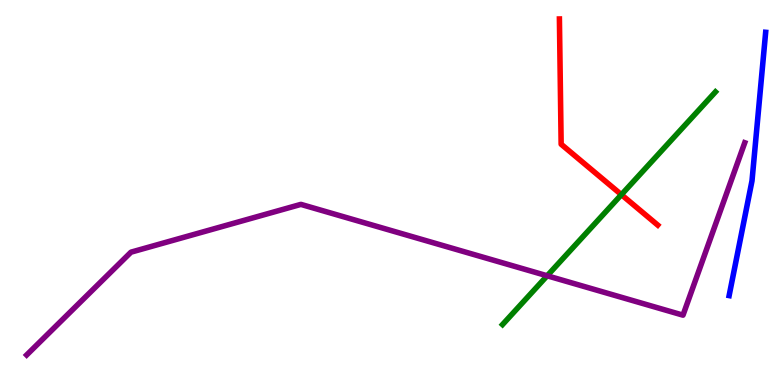[{'lines': ['blue', 'red'], 'intersections': []}, {'lines': ['green', 'red'], 'intersections': [{'x': 8.02, 'y': 4.94}]}, {'lines': ['purple', 'red'], 'intersections': []}, {'lines': ['blue', 'green'], 'intersections': []}, {'lines': ['blue', 'purple'], 'intersections': []}, {'lines': ['green', 'purple'], 'intersections': [{'x': 7.06, 'y': 2.84}]}]